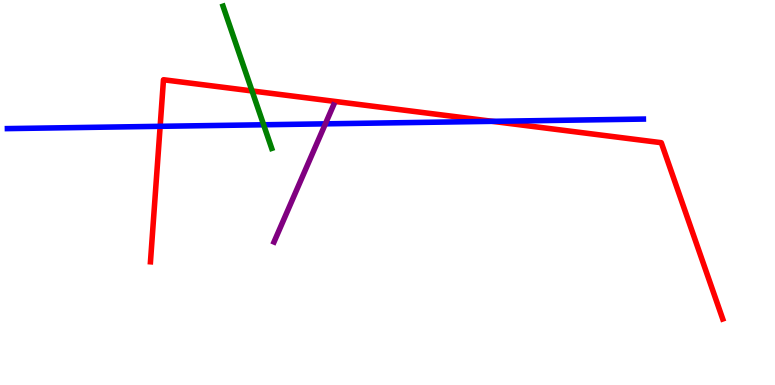[{'lines': ['blue', 'red'], 'intersections': [{'x': 2.07, 'y': 6.72}, {'x': 6.35, 'y': 6.85}]}, {'lines': ['green', 'red'], 'intersections': [{'x': 3.25, 'y': 7.64}]}, {'lines': ['purple', 'red'], 'intersections': []}, {'lines': ['blue', 'green'], 'intersections': [{'x': 3.4, 'y': 6.76}]}, {'lines': ['blue', 'purple'], 'intersections': [{'x': 4.2, 'y': 6.78}]}, {'lines': ['green', 'purple'], 'intersections': []}]